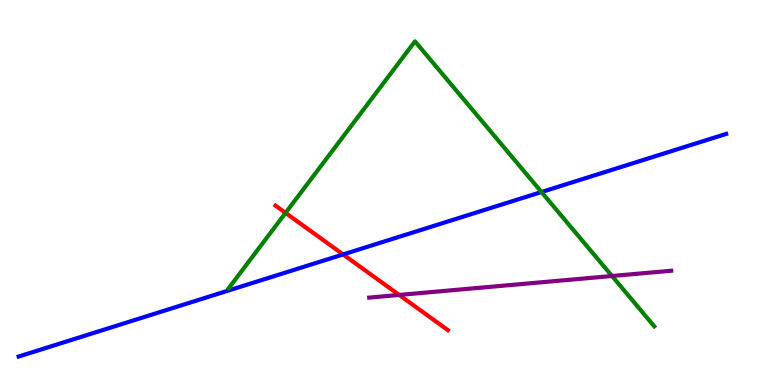[{'lines': ['blue', 'red'], 'intersections': [{'x': 4.43, 'y': 3.39}]}, {'lines': ['green', 'red'], 'intersections': [{'x': 3.68, 'y': 4.47}]}, {'lines': ['purple', 'red'], 'intersections': [{'x': 5.15, 'y': 2.34}]}, {'lines': ['blue', 'green'], 'intersections': [{'x': 6.99, 'y': 5.01}]}, {'lines': ['blue', 'purple'], 'intersections': []}, {'lines': ['green', 'purple'], 'intersections': [{'x': 7.9, 'y': 2.83}]}]